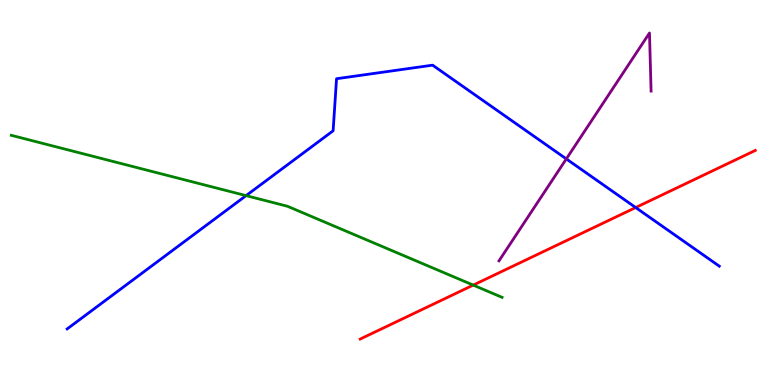[{'lines': ['blue', 'red'], 'intersections': [{'x': 8.2, 'y': 4.61}]}, {'lines': ['green', 'red'], 'intersections': [{'x': 6.11, 'y': 2.59}]}, {'lines': ['purple', 'red'], 'intersections': []}, {'lines': ['blue', 'green'], 'intersections': [{'x': 3.18, 'y': 4.92}]}, {'lines': ['blue', 'purple'], 'intersections': [{'x': 7.31, 'y': 5.87}]}, {'lines': ['green', 'purple'], 'intersections': []}]